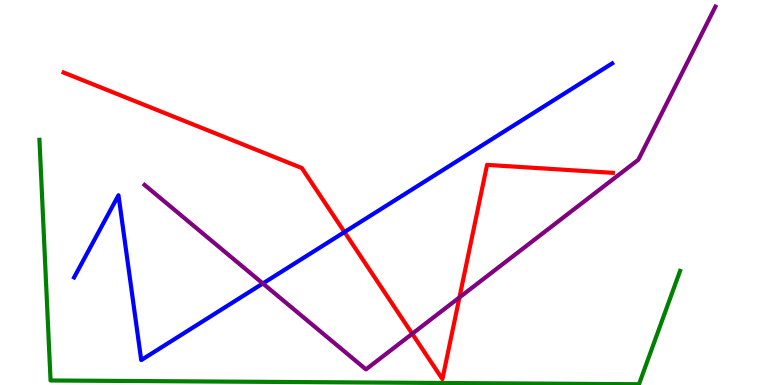[{'lines': ['blue', 'red'], 'intersections': [{'x': 4.44, 'y': 3.97}]}, {'lines': ['green', 'red'], 'intersections': []}, {'lines': ['purple', 'red'], 'intersections': [{'x': 5.32, 'y': 1.33}, {'x': 5.93, 'y': 2.27}]}, {'lines': ['blue', 'green'], 'intersections': []}, {'lines': ['blue', 'purple'], 'intersections': [{'x': 3.39, 'y': 2.64}]}, {'lines': ['green', 'purple'], 'intersections': []}]